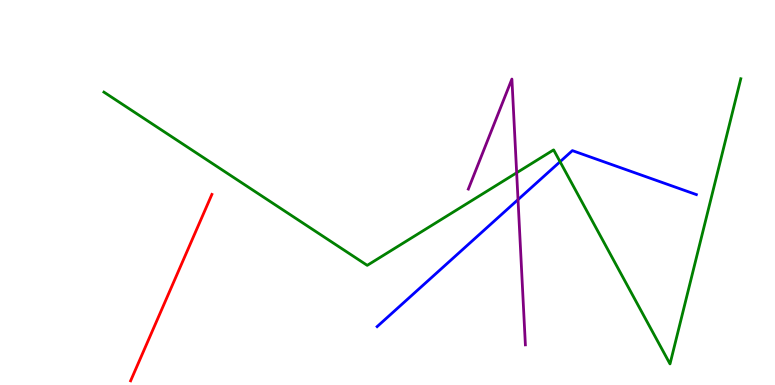[{'lines': ['blue', 'red'], 'intersections': []}, {'lines': ['green', 'red'], 'intersections': []}, {'lines': ['purple', 'red'], 'intersections': []}, {'lines': ['blue', 'green'], 'intersections': [{'x': 7.23, 'y': 5.8}]}, {'lines': ['blue', 'purple'], 'intersections': [{'x': 6.68, 'y': 4.82}]}, {'lines': ['green', 'purple'], 'intersections': [{'x': 6.67, 'y': 5.51}]}]